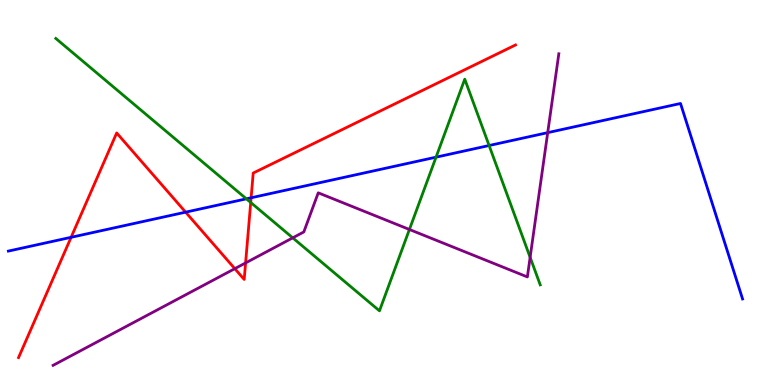[{'lines': ['blue', 'red'], 'intersections': [{'x': 0.918, 'y': 3.84}, {'x': 2.4, 'y': 4.49}, {'x': 3.24, 'y': 4.86}]}, {'lines': ['green', 'red'], 'intersections': [{'x': 3.24, 'y': 4.74}]}, {'lines': ['purple', 'red'], 'intersections': [{'x': 3.03, 'y': 3.02}, {'x': 3.17, 'y': 3.17}]}, {'lines': ['blue', 'green'], 'intersections': [{'x': 3.18, 'y': 4.84}, {'x': 5.63, 'y': 5.92}, {'x': 6.31, 'y': 6.22}]}, {'lines': ['blue', 'purple'], 'intersections': [{'x': 7.07, 'y': 6.55}]}, {'lines': ['green', 'purple'], 'intersections': [{'x': 3.78, 'y': 3.82}, {'x': 5.28, 'y': 4.04}, {'x': 6.84, 'y': 3.32}]}]